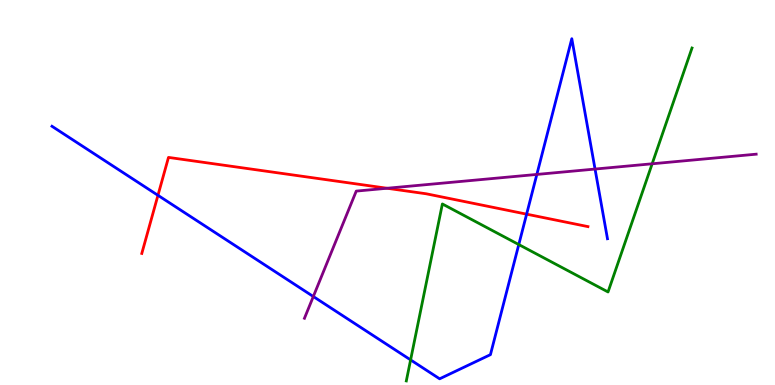[{'lines': ['blue', 'red'], 'intersections': [{'x': 2.04, 'y': 4.93}, {'x': 6.8, 'y': 4.44}]}, {'lines': ['green', 'red'], 'intersections': []}, {'lines': ['purple', 'red'], 'intersections': [{'x': 4.99, 'y': 5.11}]}, {'lines': ['blue', 'green'], 'intersections': [{'x': 5.3, 'y': 0.652}, {'x': 6.69, 'y': 3.65}]}, {'lines': ['blue', 'purple'], 'intersections': [{'x': 4.04, 'y': 2.3}, {'x': 6.93, 'y': 5.47}, {'x': 7.68, 'y': 5.61}]}, {'lines': ['green', 'purple'], 'intersections': [{'x': 8.41, 'y': 5.75}]}]